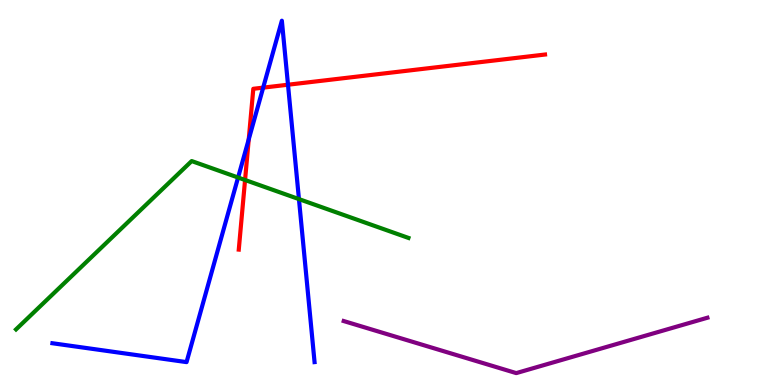[{'lines': ['blue', 'red'], 'intersections': [{'x': 3.21, 'y': 6.38}, {'x': 3.4, 'y': 7.72}, {'x': 3.72, 'y': 7.8}]}, {'lines': ['green', 'red'], 'intersections': [{'x': 3.16, 'y': 5.32}]}, {'lines': ['purple', 'red'], 'intersections': []}, {'lines': ['blue', 'green'], 'intersections': [{'x': 3.07, 'y': 5.39}, {'x': 3.86, 'y': 4.83}]}, {'lines': ['blue', 'purple'], 'intersections': []}, {'lines': ['green', 'purple'], 'intersections': []}]